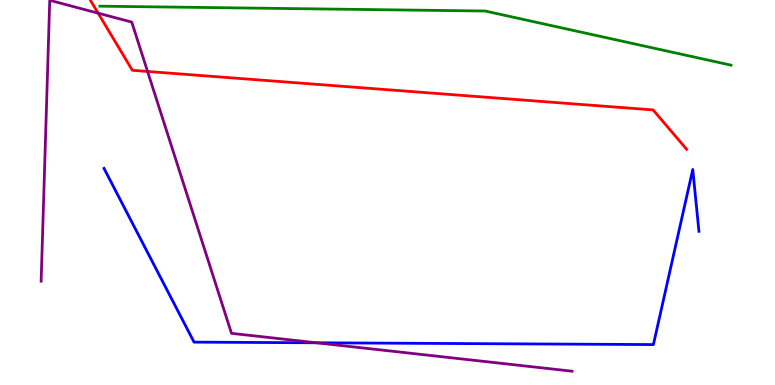[{'lines': ['blue', 'red'], 'intersections': []}, {'lines': ['green', 'red'], 'intersections': []}, {'lines': ['purple', 'red'], 'intersections': [{'x': 1.27, 'y': 9.66}, {'x': 1.9, 'y': 8.14}]}, {'lines': ['blue', 'green'], 'intersections': []}, {'lines': ['blue', 'purple'], 'intersections': [{'x': 4.08, 'y': 1.1}]}, {'lines': ['green', 'purple'], 'intersections': []}]